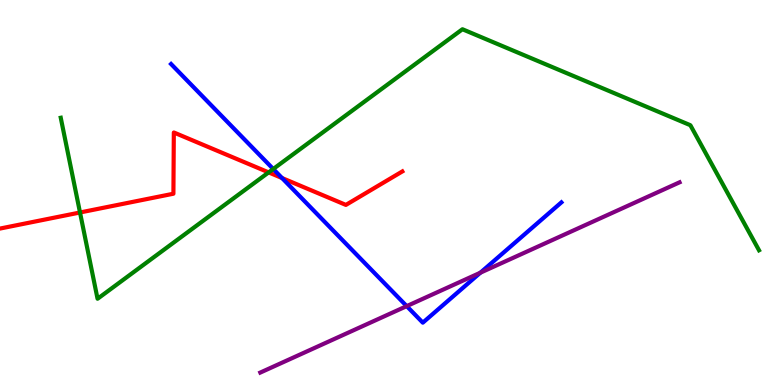[{'lines': ['blue', 'red'], 'intersections': [{'x': 3.64, 'y': 5.38}]}, {'lines': ['green', 'red'], 'intersections': [{'x': 1.03, 'y': 4.48}, {'x': 3.47, 'y': 5.52}]}, {'lines': ['purple', 'red'], 'intersections': []}, {'lines': ['blue', 'green'], 'intersections': [{'x': 3.53, 'y': 5.61}]}, {'lines': ['blue', 'purple'], 'intersections': [{'x': 5.25, 'y': 2.05}, {'x': 6.2, 'y': 2.92}]}, {'lines': ['green', 'purple'], 'intersections': []}]